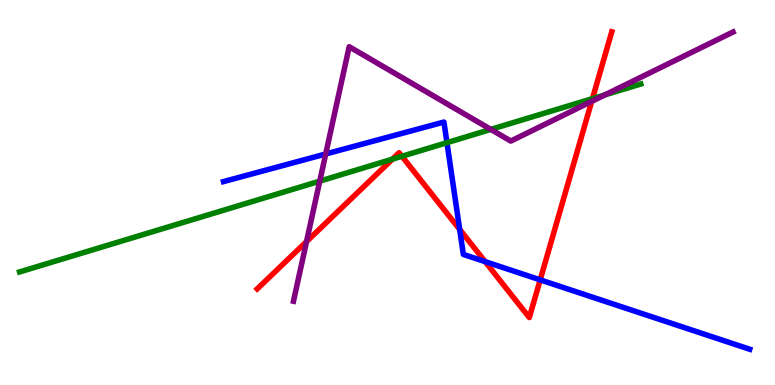[{'lines': ['blue', 'red'], 'intersections': [{'x': 5.93, 'y': 4.04}, {'x': 6.26, 'y': 3.2}, {'x': 6.97, 'y': 2.73}]}, {'lines': ['green', 'red'], 'intersections': [{'x': 5.06, 'y': 5.87}, {'x': 5.19, 'y': 5.94}, {'x': 7.64, 'y': 7.44}]}, {'lines': ['purple', 'red'], 'intersections': [{'x': 3.96, 'y': 3.73}, {'x': 7.63, 'y': 7.37}]}, {'lines': ['blue', 'green'], 'intersections': [{'x': 5.77, 'y': 6.29}]}, {'lines': ['blue', 'purple'], 'intersections': [{'x': 4.2, 'y': 6.0}]}, {'lines': ['green', 'purple'], 'intersections': [{'x': 4.13, 'y': 5.3}, {'x': 6.33, 'y': 6.64}, {'x': 7.81, 'y': 7.54}]}]